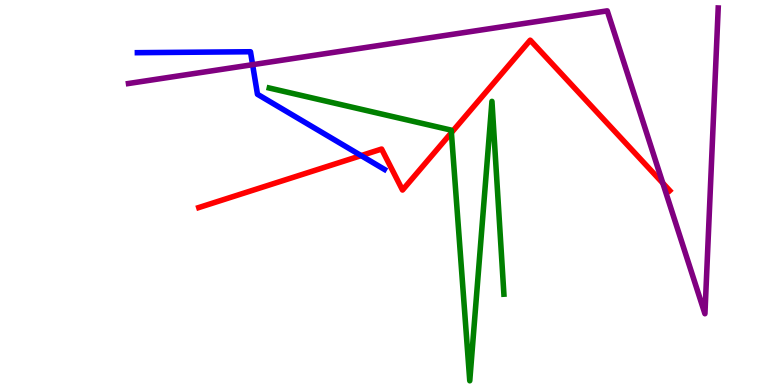[{'lines': ['blue', 'red'], 'intersections': [{'x': 4.66, 'y': 5.96}]}, {'lines': ['green', 'red'], 'intersections': [{'x': 5.82, 'y': 6.55}]}, {'lines': ['purple', 'red'], 'intersections': [{'x': 8.55, 'y': 5.24}]}, {'lines': ['blue', 'green'], 'intersections': []}, {'lines': ['blue', 'purple'], 'intersections': [{'x': 3.26, 'y': 8.32}]}, {'lines': ['green', 'purple'], 'intersections': []}]